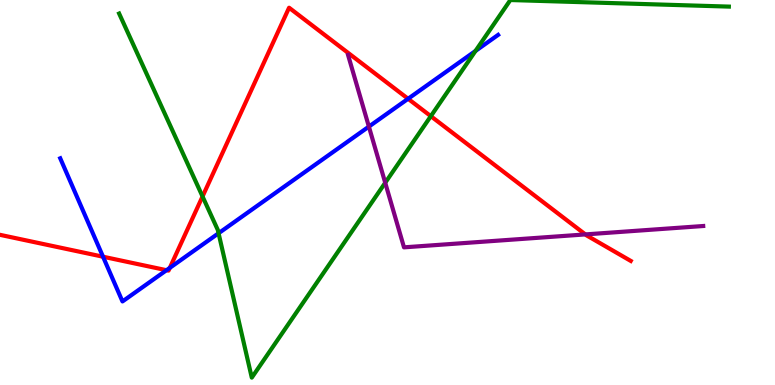[{'lines': ['blue', 'red'], 'intersections': [{'x': 1.33, 'y': 3.33}, {'x': 2.15, 'y': 2.98}, {'x': 2.19, 'y': 3.04}, {'x': 5.27, 'y': 7.43}]}, {'lines': ['green', 'red'], 'intersections': [{'x': 2.61, 'y': 4.9}, {'x': 5.56, 'y': 6.98}]}, {'lines': ['purple', 'red'], 'intersections': [{'x': 7.55, 'y': 3.91}]}, {'lines': ['blue', 'green'], 'intersections': [{'x': 2.82, 'y': 3.94}, {'x': 6.14, 'y': 8.68}]}, {'lines': ['blue', 'purple'], 'intersections': [{'x': 4.76, 'y': 6.71}]}, {'lines': ['green', 'purple'], 'intersections': [{'x': 4.97, 'y': 5.25}]}]